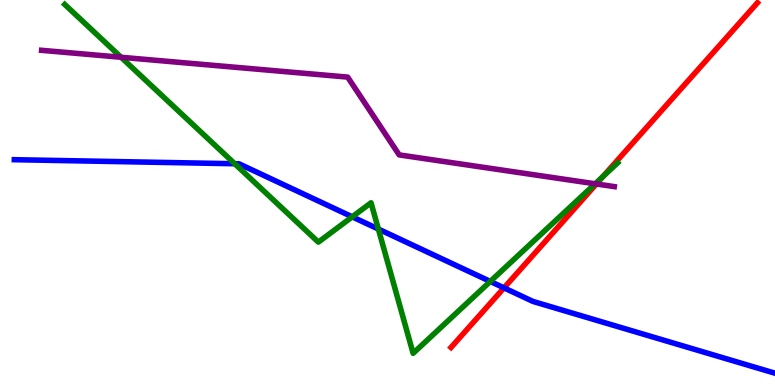[{'lines': ['blue', 'red'], 'intersections': [{'x': 6.5, 'y': 2.52}]}, {'lines': ['green', 'red'], 'intersections': [{'x': 7.78, 'y': 5.42}]}, {'lines': ['purple', 'red'], 'intersections': [{'x': 7.7, 'y': 5.22}]}, {'lines': ['blue', 'green'], 'intersections': [{'x': 3.03, 'y': 5.75}, {'x': 4.54, 'y': 4.37}, {'x': 4.88, 'y': 4.05}, {'x': 6.33, 'y': 2.69}]}, {'lines': ['blue', 'purple'], 'intersections': []}, {'lines': ['green', 'purple'], 'intersections': [{'x': 1.56, 'y': 8.51}, {'x': 7.68, 'y': 5.23}]}]